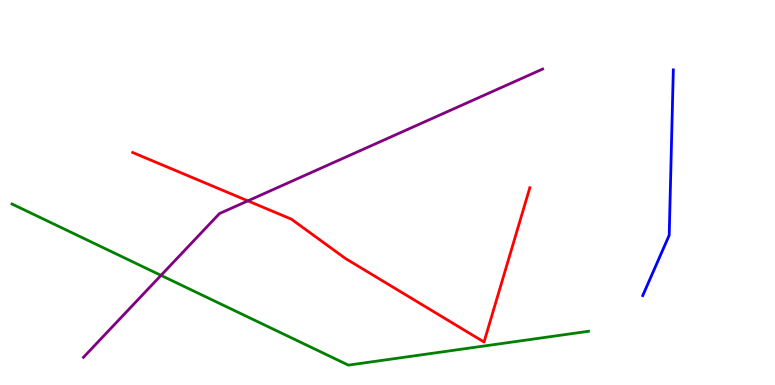[{'lines': ['blue', 'red'], 'intersections': []}, {'lines': ['green', 'red'], 'intersections': []}, {'lines': ['purple', 'red'], 'intersections': [{'x': 3.2, 'y': 4.78}]}, {'lines': ['blue', 'green'], 'intersections': []}, {'lines': ['blue', 'purple'], 'intersections': []}, {'lines': ['green', 'purple'], 'intersections': [{'x': 2.08, 'y': 2.85}]}]